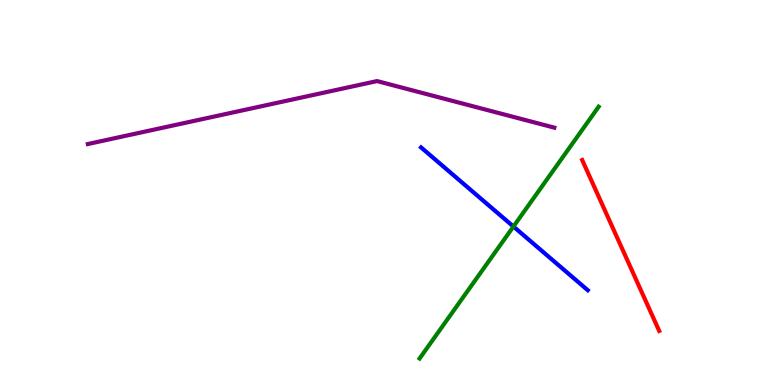[{'lines': ['blue', 'red'], 'intersections': []}, {'lines': ['green', 'red'], 'intersections': []}, {'lines': ['purple', 'red'], 'intersections': []}, {'lines': ['blue', 'green'], 'intersections': [{'x': 6.62, 'y': 4.12}]}, {'lines': ['blue', 'purple'], 'intersections': []}, {'lines': ['green', 'purple'], 'intersections': []}]